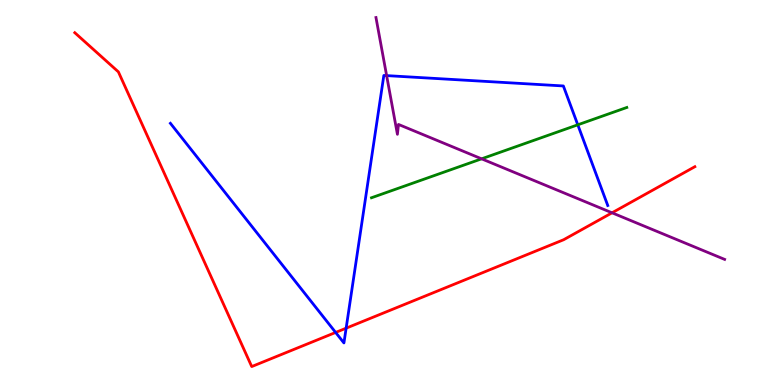[{'lines': ['blue', 'red'], 'intersections': [{'x': 4.33, 'y': 1.37}, {'x': 4.47, 'y': 1.48}]}, {'lines': ['green', 'red'], 'intersections': []}, {'lines': ['purple', 'red'], 'intersections': [{'x': 7.9, 'y': 4.47}]}, {'lines': ['blue', 'green'], 'intersections': [{'x': 7.46, 'y': 6.76}]}, {'lines': ['blue', 'purple'], 'intersections': [{'x': 4.99, 'y': 8.04}]}, {'lines': ['green', 'purple'], 'intersections': [{'x': 6.21, 'y': 5.87}]}]